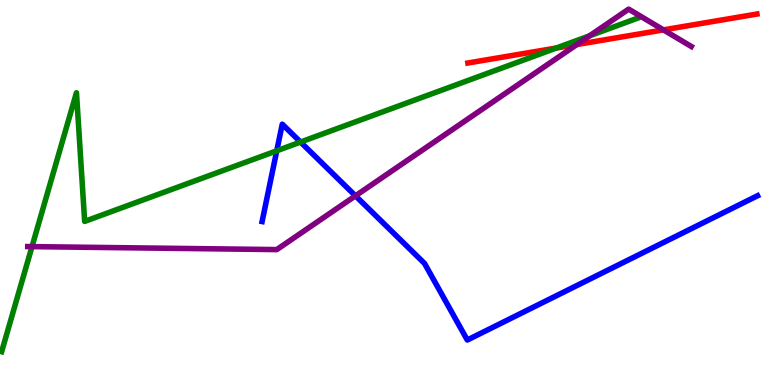[{'lines': ['blue', 'red'], 'intersections': []}, {'lines': ['green', 'red'], 'intersections': [{'x': 7.18, 'y': 8.75}]}, {'lines': ['purple', 'red'], 'intersections': [{'x': 7.44, 'y': 8.84}, {'x': 8.56, 'y': 9.22}]}, {'lines': ['blue', 'green'], 'intersections': [{'x': 3.57, 'y': 6.08}, {'x': 3.88, 'y': 6.31}]}, {'lines': ['blue', 'purple'], 'intersections': [{'x': 4.59, 'y': 4.91}]}, {'lines': ['green', 'purple'], 'intersections': [{'x': 0.413, 'y': 3.59}, {'x': 7.61, 'y': 9.07}]}]